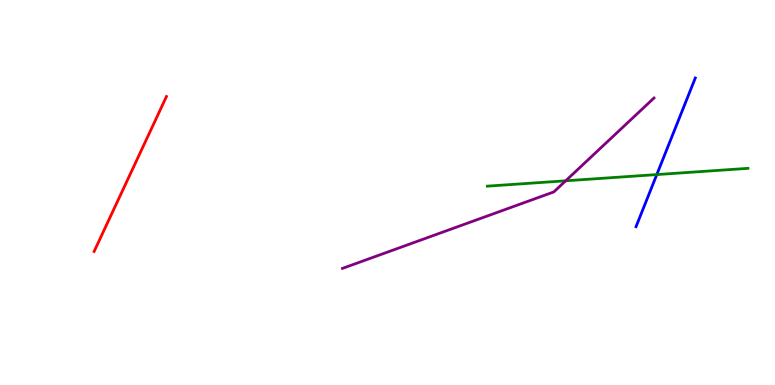[{'lines': ['blue', 'red'], 'intersections': []}, {'lines': ['green', 'red'], 'intersections': []}, {'lines': ['purple', 'red'], 'intersections': []}, {'lines': ['blue', 'green'], 'intersections': [{'x': 8.47, 'y': 5.47}]}, {'lines': ['blue', 'purple'], 'intersections': []}, {'lines': ['green', 'purple'], 'intersections': [{'x': 7.3, 'y': 5.3}]}]